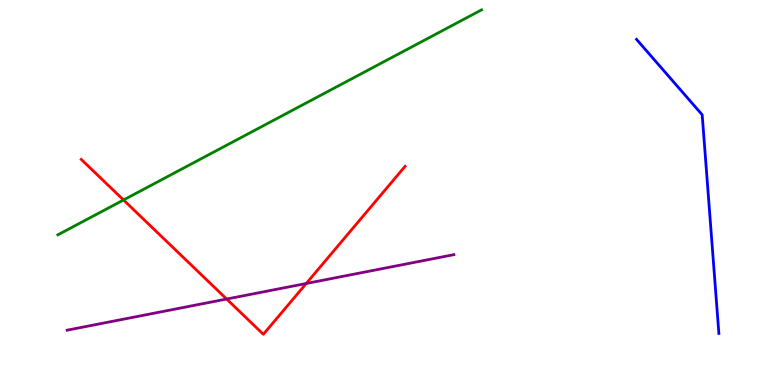[{'lines': ['blue', 'red'], 'intersections': []}, {'lines': ['green', 'red'], 'intersections': [{'x': 1.59, 'y': 4.81}]}, {'lines': ['purple', 'red'], 'intersections': [{'x': 2.92, 'y': 2.23}, {'x': 3.95, 'y': 2.64}]}, {'lines': ['blue', 'green'], 'intersections': []}, {'lines': ['blue', 'purple'], 'intersections': []}, {'lines': ['green', 'purple'], 'intersections': []}]